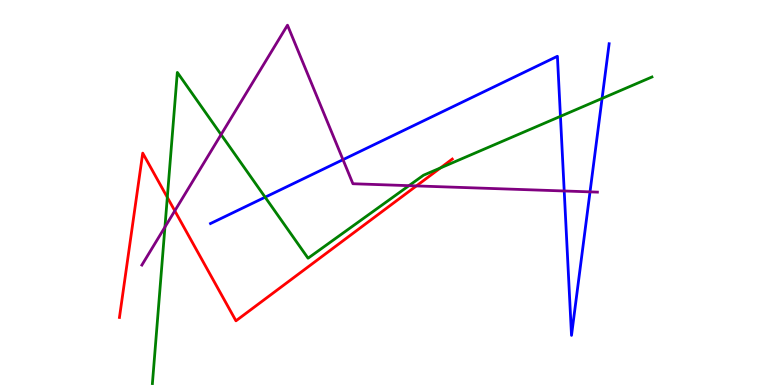[{'lines': ['blue', 'red'], 'intersections': []}, {'lines': ['green', 'red'], 'intersections': [{'x': 2.16, 'y': 4.87}, {'x': 5.68, 'y': 5.64}]}, {'lines': ['purple', 'red'], 'intersections': [{'x': 2.26, 'y': 4.52}, {'x': 5.37, 'y': 5.17}]}, {'lines': ['blue', 'green'], 'intersections': [{'x': 3.42, 'y': 4.88}, {'x': 7.23, 'y': 6.98}, {'x': 7.77, 'y': 7.44}]}, {'lines': ['blue', 'purple'], 'intersections': [{'x': 4.43, 'y': 5.85}, {'x': 7.28, 'y': 5.04}, {'x': 7.61, 'y': 5.02}]}, {'lines': ['green', 'purple'], 'intersections': [{'x': 2.13, 'y': 4.1}, {'x': 2.85, 'y': 6.5}, {'x': 5.28, 'y': 5.18}]}]